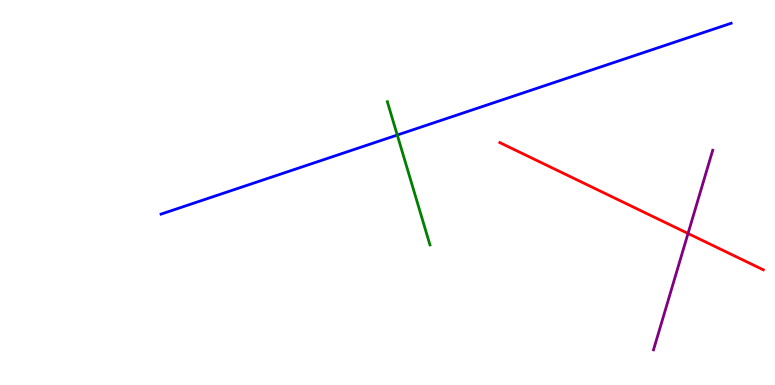[{'lines': ['blue', 'red'], 'intersections': []}, {'lines': ['green', 'red'], 'intersections': []}, {'lines': ['purple', 'red'], 'intersections': [{'x': 8.88, 'y': 3.94}]}, {'lines': ['blue', 'green'], 'intersections': [{'x': 5.13, 'y': 6.49}]}, {'lines': ['blue', 'purple'], 'intersections': []}, {'lines': ['green', 'purple'], 'intersections': []}]